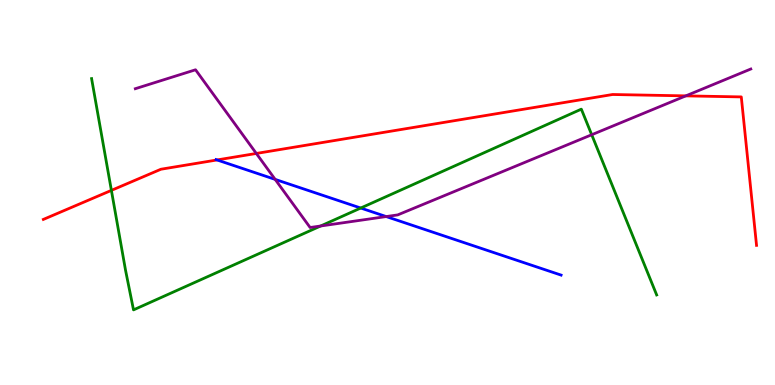[{'lines': ['blue', 'red'], 'intersections': [{'x': 2.8, 'y': 5.85}]}, {'lines': ['green', 'red'], 'intersections': [{'x': 1.44, 'y': 5.06}]}, {'lines': ['purple', 'red'], 'intersections': [{'x': 3.31, 'y': 6.01}, {'x': 8.85, 'y': 7.51}]}, {'lines': ['blue', 'green'], 'intersections': [{'x': 4.65, 'y': 4.6}]}, {'lines': ['blue', 'purple'], 'intersections': [{'x': 3.55, 'y': 5.34}, {'x': 4.98, 'y': 4.38}]}, {'lines': ['green', 'purple'], 'intersections': [{'x': 4.14, 'y': 4.13}, {'x': 7.63, 'y': 6.5}]}]